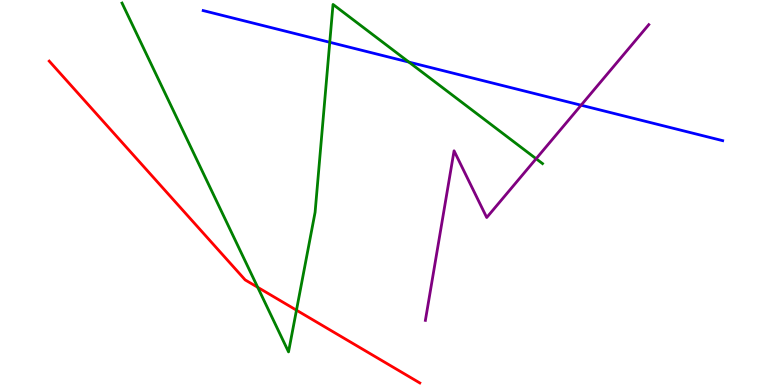[{'lines': ['blue', 'red'], 'intersections': []}, {'lines': ['green', 'red'], 'intersections': [{'x': 3.33, 'y': 2.54}, {'x': 3.83, 'y': 1.94}]}, {'lines': ['purple', 'red'], 'intersections': []}, {'lines': ['blue', 'green'], 'intersections': [{'x': 4.25, 'y': 8.9}, {'x': 5.28, 'y': 8.39}]}, {'lines': ['blue', 'purple'], 'intersections': [{'x': 7.5, 'y': 7.27}]}, {'lines': ['green', 'purple'], 'intersections': [{'x': 6.92, 'y': 5.88}]}]